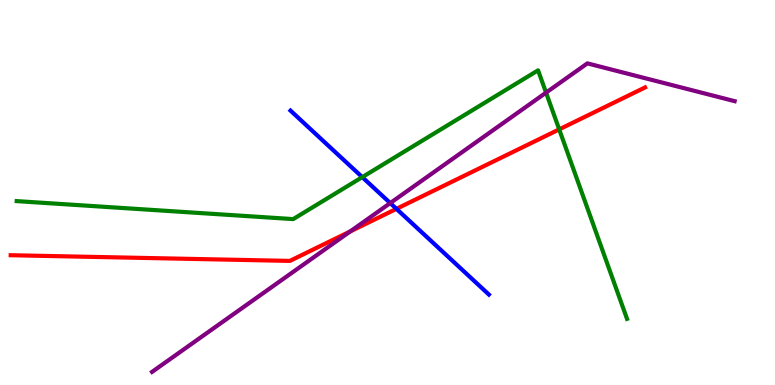[{'lines': ['blue', 'red'], 'intersections': [{'x': 5.12, 'y': 4.58}]}, {'lines': ['green', 'red'], 'intersections': [{'x': 7.22, 'y': 6.64}]}, {'lines': ['purple', 'red'], 'intersections': [{'x': 4.52, 'y': 3.99}]}, {'lines': ['blue', 'green'], 'intersections': [{'x': 4.67, 'y': 5.4}]}, {'lines': ['blue', 'purple'], 'intersections': [{'x': 5.04, 'y': 4.73}]}, {'lines': ['green', 'purple'], 'intersections': [{'x': 7.05, 'y': 7.59}]}]